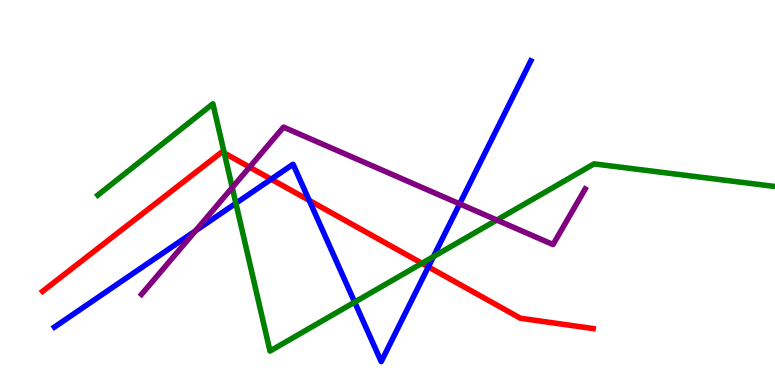[{'lines': ['blue', 'red'], 'intersections': [{'x': 3.5, 'y': 5.35}, {'x': 3.99, 'y': 4.79}, {'x': 5.53, 'y': 3.07}]}, {'lines': ['green', 'red'], 'intersections': [{'x': 2.89, 'y': 6.03}, {'x': 5.44, 'y': 3.16}]}, {'lines': ['purple', 'red'], 'intersections': [{'x': 3.22, 'y': 5.66}]}, {'lines': ['blue', 'green'], 'intersections': [{'x': 3.04, 'y': 4.72}, {'x': 4.58, 'y': 2.15}, {'x': 5.59, 'y': 3.33}]}, {'lines': ['blue', 'purple'], 'intersections': [{'x': 2.52, 'y': 4.0}, {'x': 5.93, 'y': 4.7}]}, {'lines': ['green', 'purple'], 'intersections': [{'x': 3.0, 'y': 5.13}, {'x': 6.41, 'y': 4.28}]}]